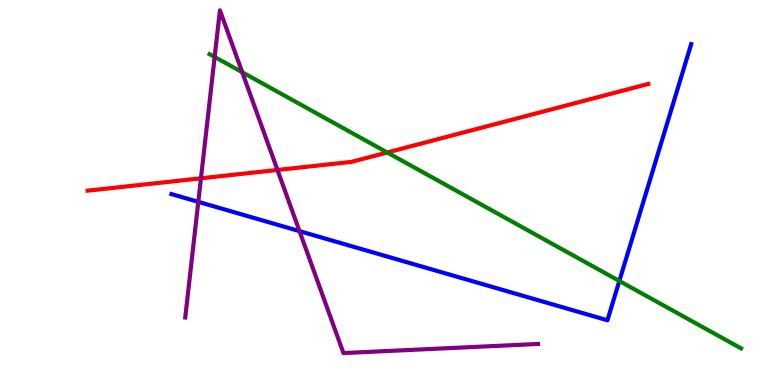[{'lines': ['blue', 'red'], 'intersections': []}, {'lines': ['green', 'red'], 'intersections': [{'x': 5.0, 'y': 6.04}]}, {'lines': ['purple', 'red'], 'intersections': [{'x': 2.59, 'y': 5.37}, {'x': 3.58, 'y': 5.59}]}, {'lines': ['blue', 'green'], 'intersections': [{'x': 7.99, 'y': 2.7}]}, {'lines': ['blue', 'purple'], 'intersections': [{'x': 2.56, 'y': 4.76}, {'x': 3.86, 'y': 4.0}]}, {'lines': ['green', 'purple'], 'intersections': [{'x': 2.77, 'y': 8.52}, {'x': 3.13, 'y': 8.12}]}]